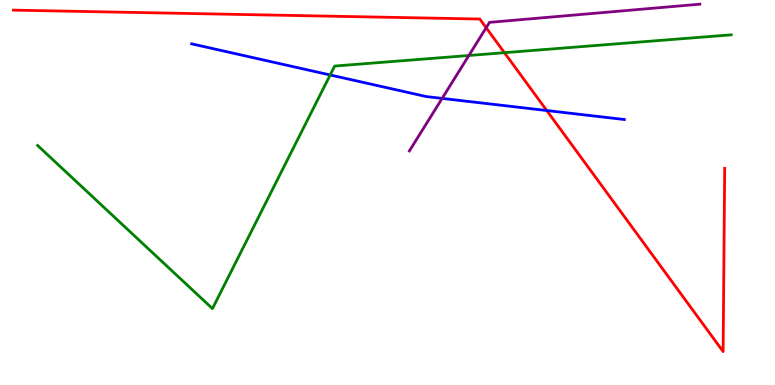[{'lines': ['blue', 'red'], 'intersections': [{'x': 7.05, 'y': 7.13}]}, {'lines': ['green', 'red'], 'intersections': [{'x': 6.51, 'y': 8.63}]}, {'lines': ['purple', 'red'], 'intersections': [{'x': 6.27, 'y': 9.28}]}, {'lines': ['blue', 'green'], 'intersections': [{'x': 4.26, 'y': 8.05}]}, {'lines': ['blue', 'purple'], 'intersections': [{'x': 5.7, 'y': 7.44}]}, {'lines': ['green', 'purple'], 'intersections': [{'x': 6.05, 'y': 8.56}]}]